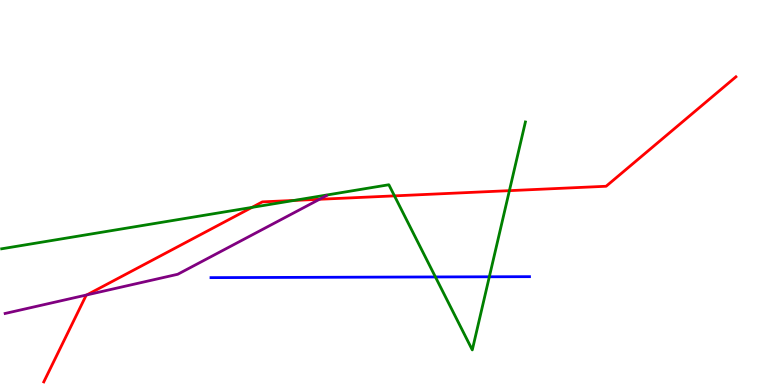[{'lines': ['blue', 'red'], 'intersections': []}, {'lines': ['green', 'red'], 'intersections': [{'x': 3.25, 'y': 4.61}, {'x': 3.79, 'y': 4.79}, {'x': 5.09, 'y': 4.91}, {'x': 6.57, 'y': 5.05}]}, {'lines': ['purple', 'red'], 'intersections': [{'x': 1.12, 'y': 2.34}, {'x': 4.12, 'y': 4.82}]}, {'lines': ['blue', 'green'], 'intersections': [{'x': 5.62, 'y': 2.81}, {'x': 6.31, 'y': 2.81}]}, {'lines': ['blue', 'purple'], 'intersections': []}, {'lines': ['green', 'purple'], 'intersections': []}]